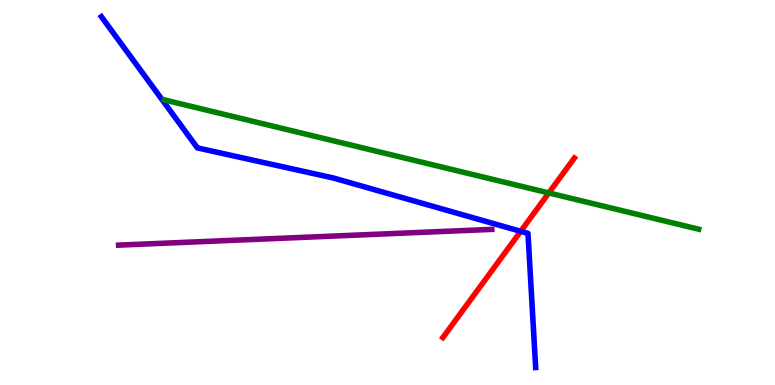[{'lines': ['blue', 'red'], 'intersections': [{'x': 6.72, 'y': 3.99}]}, {'lines': ['green', 'red'], 'intersections': [{'x': 7.08, 'y': 4.99}]}, {'lines': ['purple', 'red'], 'intersections': []}, {'lines': ['blue', 'green'], 'intersections': []}, {'lines': ['blue', 'purple'], 'intersections': []}, {'lines': ['green', 'purple'], 'intersections': []}]